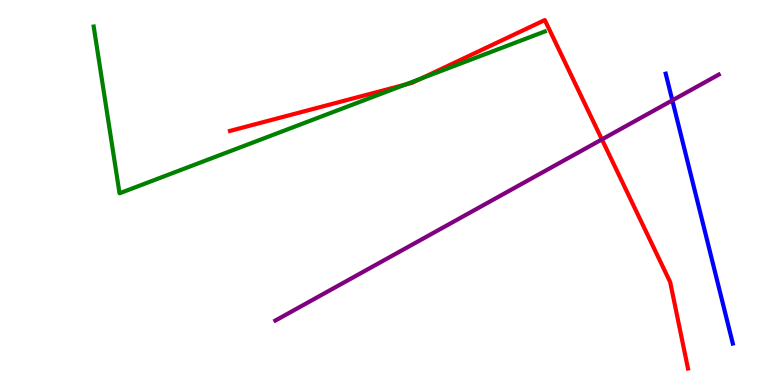[{'lines': ['blue', 'red'], 'intersections': []}, {'lines': ['green', 'red'], 'intersections': [{'x': 5.22, 'y': 7.8}, {'x': 5.44, 'y': 7.96}]}, {'lines': ['purple', 'red'], 'intersections': [{'x': 7.77, 'y': 6.38}]}, {'lines': ['blue', 'green'], 'intersections': []}, {'lines': ['blue', 'purple'], 'intersections': [{'x': 8.68, 'y': 7.39}]}, {'lines': ['green', 'purple'], 'intersections': []}]